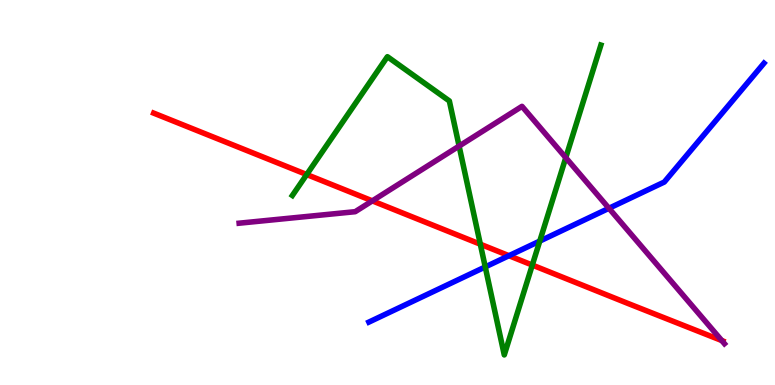[{'lines': ['blue', 'red'], 'intersections': [{'x': 6.57, 'y': 3.36}]}, {'lines': ['green', 'red'], 'intersections': [{'x': 3.96, 'y': 5.47}, {'x': 6.2, 'y': 3.66}, {'x': 6.87, 'y': 3.12}]}, {'lines': ['purple', 'red'], 'intersections': [{'x': 4.8, 'y': 4.78}, {'x': 9.31, 'y': 1.15}]}, {'lines': ['blue', 'green'], 'intersections': [{'x': 6.26, 'y': 3.07}, {'x': 6.96, 'y': 3.74}]}, {'lines': ['blue', 'purple'], 'intersections': [{'x': 7.86, 'y': 4.59}]}, {'lines': ['green', 'purple'], 'intersections': [{'x': 5.92, 'y': 6.21}, {'x': 7.3, 'y': 5.9}]}]